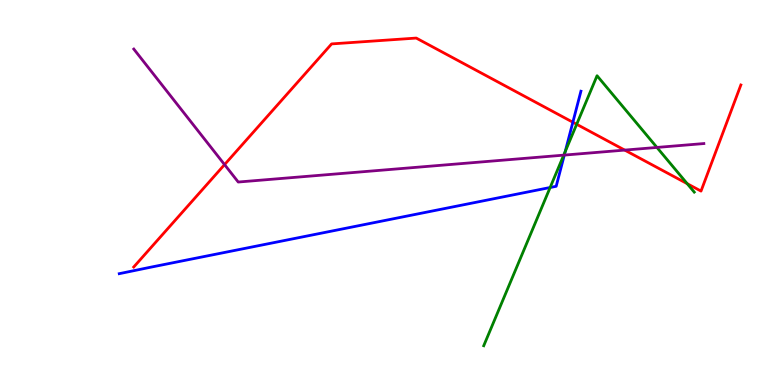[{'lines': ['blue', 'red'], 'intersections': [{'x': 7.39, 'y': 6.83}]}, {'lines': ['green', 'red'], 'intersections': [{'x': 7.44, 'y': 6.77}, {'x': 8.87, 'y': 5.23}]}, {'lines': ['purple', 'red'], 'intersections': [{'x': 2.9, 'y': 5.72}, {'x': 8.06, 'y': 6.1}]}, {'lines': ['blue', 'green'], 'intersections': [{'x': 7.1, 'y': 5.13}, {'x': 7.29, 'y': 6.06}]}, {'lines': ['blue', 'purple'], 'intersections': [{'x': 7.28, 'y': 5.97}]}, {'lines': ['green', 'purple'], 'intersections': [{'x': 7.27, 'y': 5.97}, {'x': 8.48, 'y': 6.17}]}]